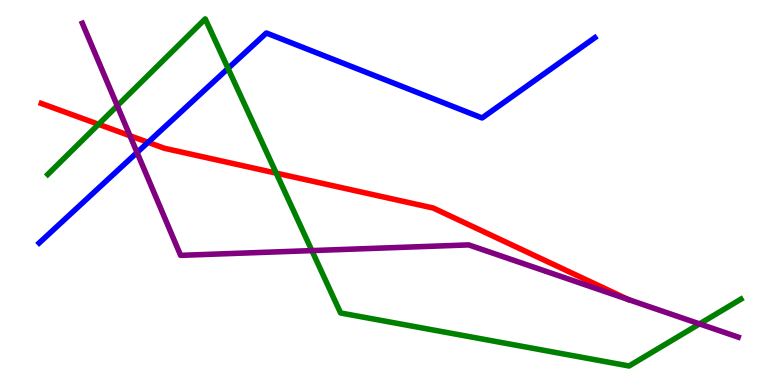[{'lines': ['blue', 'red'], 'intersections': [{'x': 1.91, 'y': 6.3}]}, {'lines': ['green', 'red'], 'intersections': [{'x': 1.27, 'y': 6.77}, {'x': 3.56, 'y': 5.5}]}, {'lines': ['purple', 'red'], 'intersections': [{'x': 1.68, 'y': 6.47}]}, {'lines': ['blue', 'green'], 'intersections': [{'x': 2.94, 'y': 8.22}]}, {'lines': ['blue', 'purple'], 'intersections': [{'x': 1.77, 'y': 6.04}]}, {'lines': ['green', 'purple'], 'intersections': [{'x': 1.51, 'y': 7.25}, {'x': 4.02, 'y': 3.49}, {'x': 9.03, 'y': 1.59}]}]